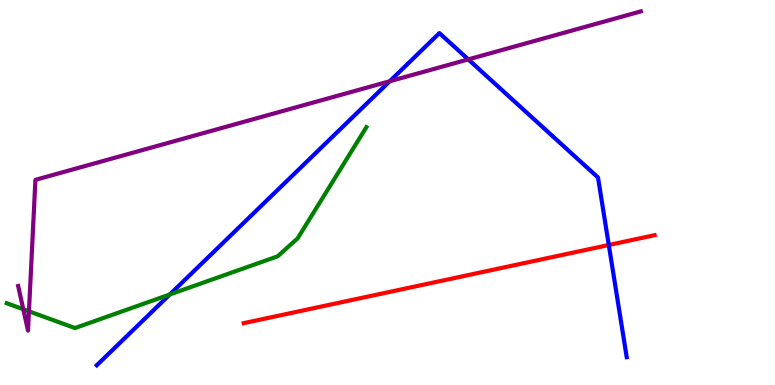[{'lines': ['blue', 'red'], 'intersections': [{'x': 7.86, 'y': 3.64}]}, {'lines': ['green', 'red'], 'intersections': []}, {'lines': ['purple', 'red'], 'intersections': []}, {'lines': ['blue', 'green'], 'intersections': [{'x': 2.19, 'y': 2.35}]}, {'lines': ['blue', 'purple'], 'intersections': [{'x': 5.03, 'y': 7.89}, {'x': 6.04, 'y': 8.46}]}, {'lines': ['green', 'purple'], 'intersections': [{'x': 0.301, 'y': 1.97}, {'x': 0.374, 'y': 1.91}]}]